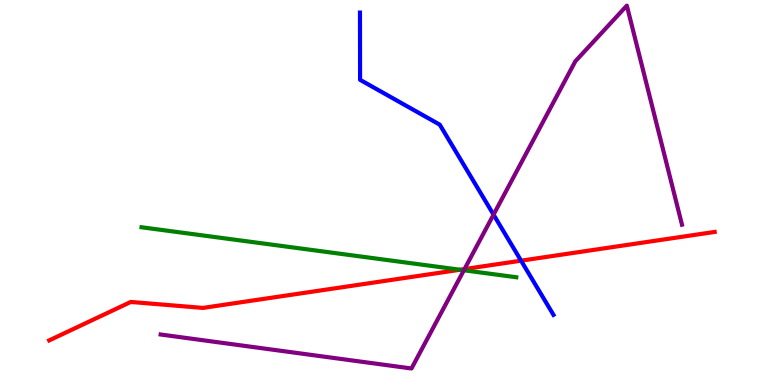[{'lines': ['blue', 'red'], 'intersections': [{'x': 6.72, 'y': 3.23}]}, {'lines': ['green', 'red'], 'intersections': [{'x': 5.94, 'y': 2.99}]}, {'lines': ['purple', 'red'], 'intersections': [{'x': 5.99, 'y': 3.01}]}, {'lines': ['blue', 'green'], 'intersections': []}, {'lines': ['blue', 'purple'], 'intersections': [{'x': 6.37, 'y': 4.43}]}, {'lines': ['green', 'purple'], 'intersections': [{'x': 5.99, 'y': 2.98}]}]